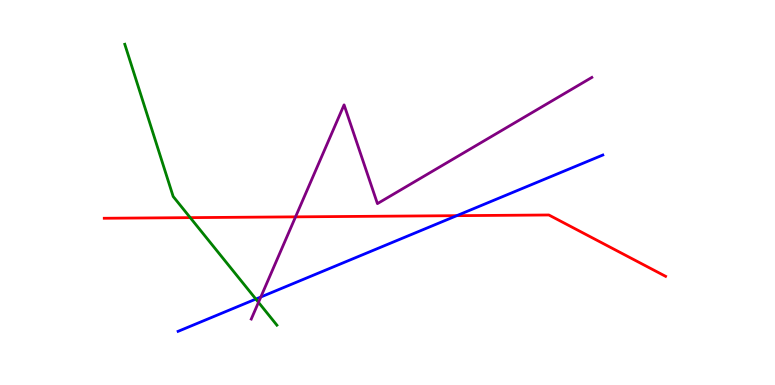[{'lines': ['blue', 'red'], 'intersections': [{'x': 5.89, 'y': 4.4}]}, {'lines': ['green', 'red'], 'intersections': [{'x': 2.45, 'y': 4.35}]}, {'lines': ['purple', 'red'], 'intersections': [{'x': 3.81, 'y': 4.37}]}, {'lines': ['blue', 'green'], 'intersections': [{'x': 3.3, 'y': 2.23}]}, {'lines': ['blue', 'purple'], 'intersections': [{'x': 3.37, 'y': 2.29}]}, {'lines': ['green', 'purple'], 'intersections': [{'x': 3.34, 'y': 2.15}]}]